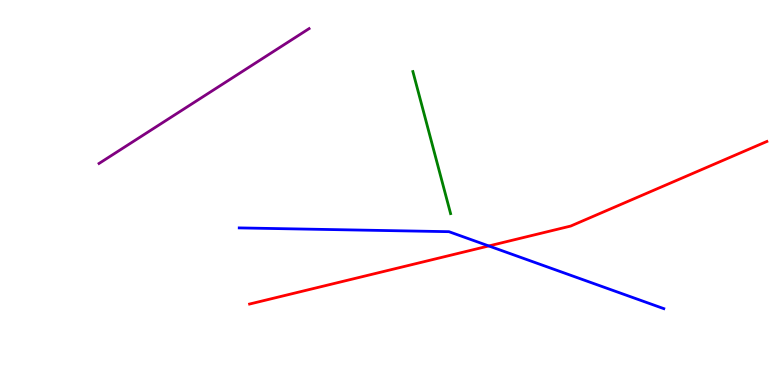[{'lines': ['blue', 'red'], 'intersections': [{'x': 6.31, 'y': 3.61}]}, {'lines': ['green', 'red'], 'intersections': []}, {'lines': ['purple', 'red'], 'intersections': []}, {'lines': ['blue', 'green'], 'intersections': []}, {'lines': ['blue', 'purple'], 'intersections': []}, {'lines': ['green', 'purple'], 'intersections': []}]